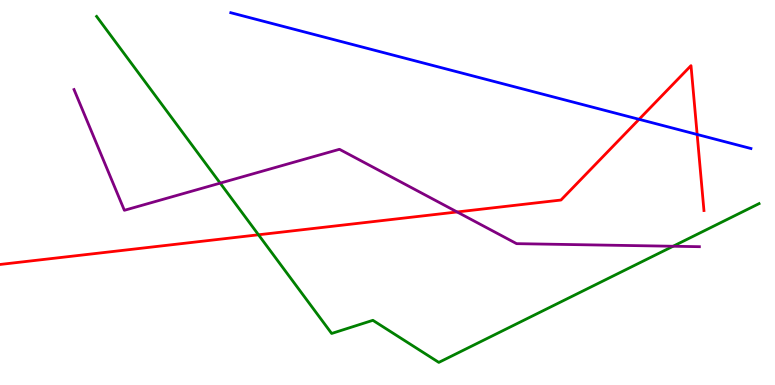[{'lines': ['blue', 'red'], 'intersections': [{'x': 8.25, 'y': 6.9}, {'x': 9.0, 'y': 6.51}]}, {'lines': ['green', 'red'], 'intersections': [{'x': 3.34, 'y': 3.9}]}, {'lines': ['purple', 'red'], 'intersections': [{'x': 5.9, 'y': 4.49}]}, {'lines': ['blue', 'green'], 'intersections': []}, {'lines': ['blue', 'purple'], 'intersections': []}, {'lines': ['green', 'purple'], 'intersections': [{'x': 2.84, 'y': 5.24}, {'x': 8.68, 'y': 3.6}]}]